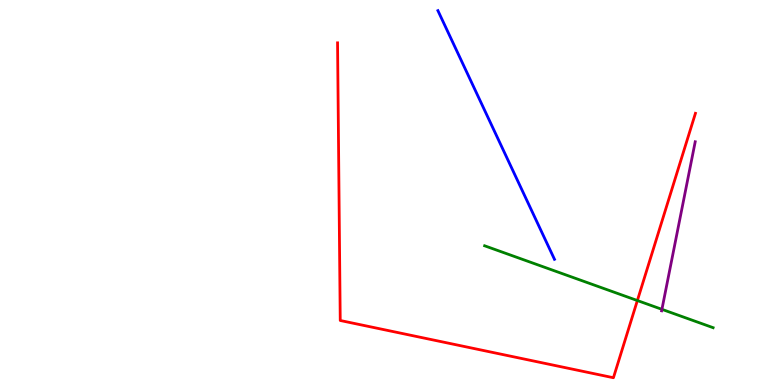[{'lines': ['blue', 'red'], 'intersections': []}, {'lines': ['green', 'red'], 'intersections': [{'x': 8.22, 'y': 2.19}]}, {'lines': ['purple', 'red'], 'intersections': []}, {'lines': ['blue', 'green'], 'intersections': []}, {'lines': ['blue', 'purple'], 'intersections': []}, {'lines': ['green', 'purple'], 'intersections': [{'x': 8.54, 'y': 1.97}]}]